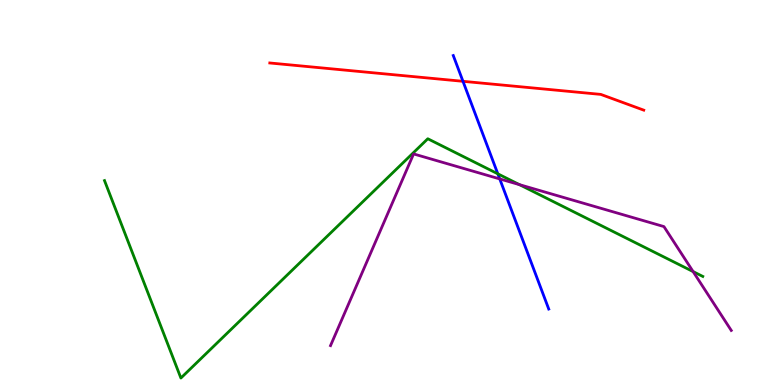[{'lines': ['blue', 'red'], 'intersections': [{'x': 5.97, 'y': 7.89}]}, {'lines': ['green', 'red'], 'intersections': []}, {'lines': ['purple', 'red'], 'intersections': []}, {'lines': ['blue', 'green'], 'intersections': [{'x': 6.42, 'y': 5.49}]}, {'lines': ['blue', 'purple'], 'intersections': [{'x': 6.45, 'y': 5.35}]}, {'lines': ['green', 'purple'], 'intersections': [{'x': 6.7, 'y': 5.2}, {'x': 8.94, 'y': 2.95}]}]